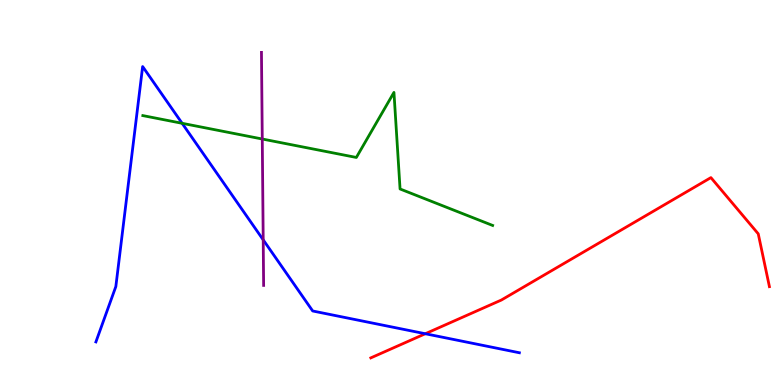[{'lines': ['blue', 'red'], 'intersections': [{'x': 5.49, 'y': 1.33}]}, {'lines': ['green', 'red'], 'intersections': []}, {'lines': ['purple', 'red'], 'intersections': []}, {'lines': ['blue', 'green'], 'intersections': [{'x': 2.35, 'y': 6.8}]}, {'lines': ['blue', 'purple'], 'intersections': [{'x': 3.4, 'y': 3.77}]}, {'lines': ['green', 'purple'], 'intersections': [{'x': 3.38, 'y': 6.39}]}]